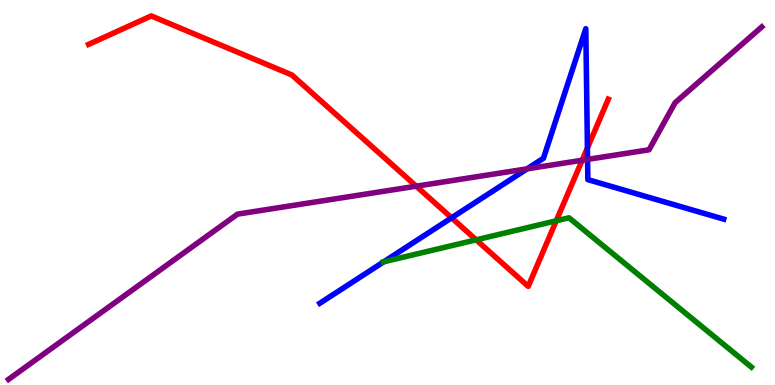[{'lines': ['blue', 'red'], 'intersections': [{'x': 5.83, 'y': 4.34}, {'x': 7.58, 'y': 6.16}]}, {'lines': ['green', 'red'], 'intersections': [{'x': 6.14, 'y': 3.77}, {'x': 7.18, 'y': 4.26}]}, {'lines': ['purple', 'red'], 'intersections': [{'x': 5.37, 'y': 5.16}, {'x': 7.51, 'y': 5.84}]}, {'lines': ['blue', 'green'], 'intersections': [{'x': 4.95, 'y': 3.2}]}, {'lines': ['blue', 'purple'], 'intersections': [{'x': 6.8, 'y': 5.61}, {'x': 7.58, 'y': 5.86}]}, {'lines': ['green', 'purple'], 'intersections': []}]